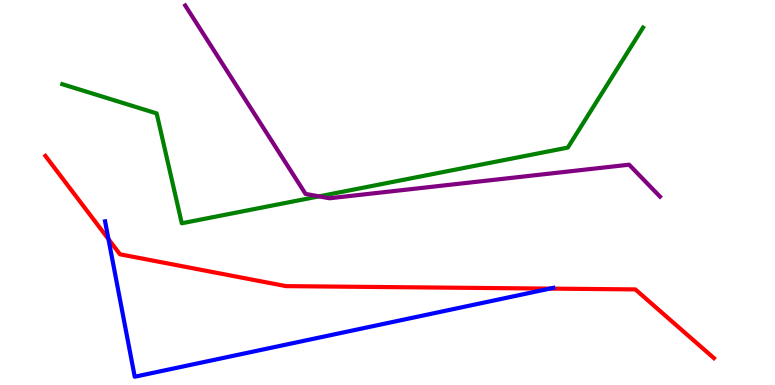[{'lines': ['blue', 'red'], 'intersections': [{'x': 1.4, 'y': 3.79}, {'x': 7.1, 'y': 2.5}]}, {'lines': ['green', 'red'], 'intersections': []}, {'lines': ['purple', 'red'], 'intersections': []}, {'lines': ['blue', 'green'], 'intersections': []}, {'lines': ['blue', 'purple'], 'intersections': []}, {'lines': ['green', 'purple'], 'intersections': [{'x': 4.12, 'y': 4.9}]}]